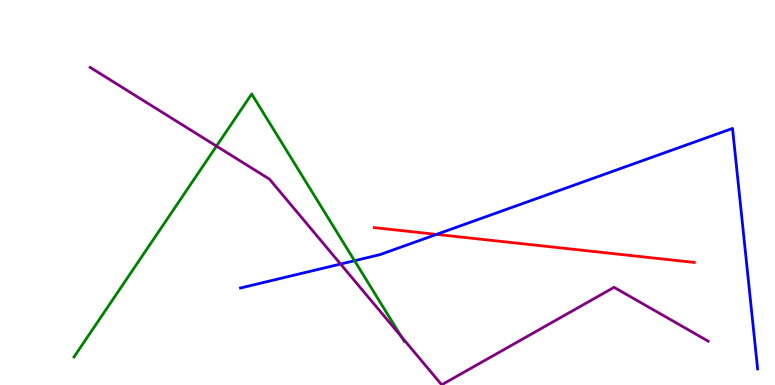[{'lines': ['blue', 'red'], 'intersections': [{'x': 5.63, 'y': 3.91}]}, {'lines': ['green', 'red'], 'intersections': []}, {'lines': ['purple', 'red'], 'intersections': []}, {'lines': ['blue', 'green'], 'intersections': [{'x': 4.57, 'y': 3.23}]}, {'lines': ['blue', 'purple'], 'intersections': [{'x': 4.39, 'y': 3.14}]}, {'lines': ['green', 'purple'], 'intersections': [{'x': 2.79, 'y': 6.2}, {'x': 5.18, 'y': 1.25}]}]